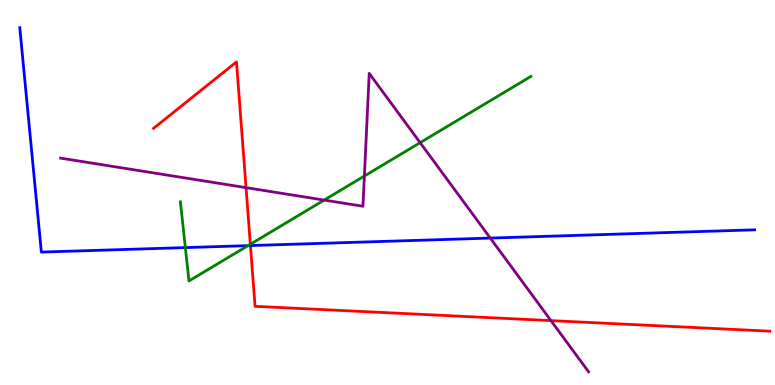[{'lines': ['blue', 'red'], 'intersections': [{'x': 3.23, 'y': 3.62}]}, {'lines': ['green', 'red'], 'intersections': [{'x': 3.23, 'y': 3.66}]}, {'lines': ['purple', 'red'], 'intersections': [{'x': 3.17, 'y': 5.13}, {'x': 7.11, 'y': 1.67}]}, {'lines': ['blue', 'green'], 'intersections': [{'x': 2.39, 'y': 3.57}, {'x': 3.2, 'y': 3.62}]}, {'lines': ['blue', 'purple'], 'intersections': [{'x': 6.33, 'y': 3.82}]}, {'lines': ['green', 'purple'], 'intersections': [{'x': 4.18, 'y': 4.8}, {'x': 4.7, 'y': 5.43}, {'x': 5.42, 'y': 6.29}]}]